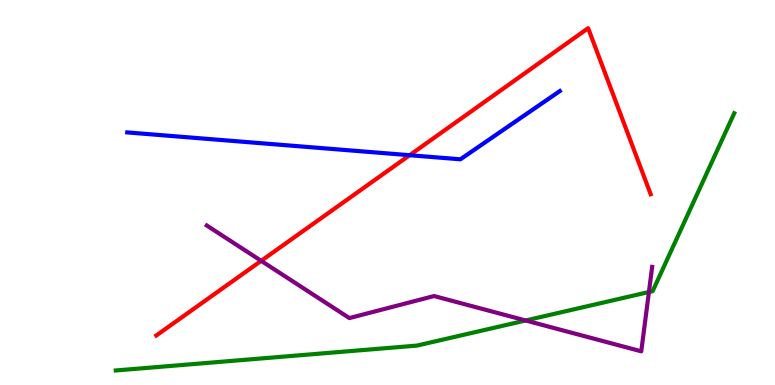[{'lines': ['blue', 'red'], 'intersections': [{'x': 5.29, 'y': 5.97}]}, {'lines': ['green', 'red'], 'intersections': []}, {'lines': ['purple', 'red'], 'intersections': [{'x': 3.37, 'y': 3.23}]}, {'lines': ['blue', 'green'], 'intersections': []}, {'lines': ['blue', 'purple'], 'intersections': []}, {'lines': ['green', 'purple'], 'intersections': [{'x': 6.78, 'y': 1.68}, {'x': 8.37, 'y': 2.42}]}]